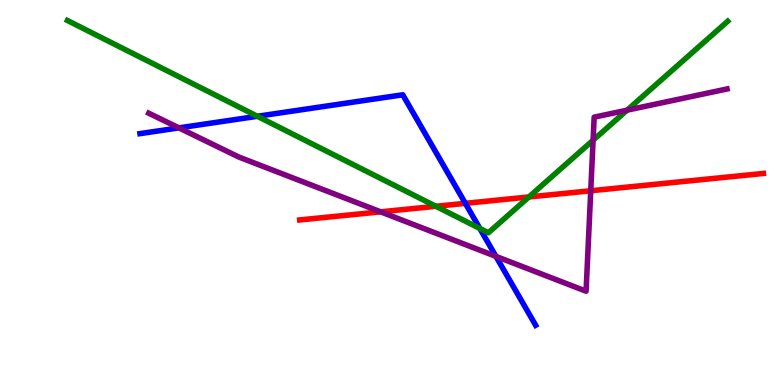[{'lines': ['blue', 'red'], 'intersections': [{'x': 6.0, 'y': 4.72}]}, {'lines': ['green', 'red'], 'intersections': [{'x': 5.62, 'y': 4.64}, {'x': 6.82, 'y': 4.88}]}, {'lines': ['purple', 'red'], 'intersections': [{'x': 4.91, 'y': 4.5}, {'x': 7.62, 'y': 5.05}]}, {'lines': ['blue', 'green'], 'intersections': [{'x': 3.32, 'y': 6.98}, {'x': 6.19, 'y': 4.07}]}, {'lines': ['blue', 'purple'], 'intersections': [{'x': 2.31, 'y': 6.68}, {'x': 6.4, 'y': 3.34}]}, {'lines': ['green', 'purple'], 'intersections': [{'x': 7.65, 'y': 6.36}, {'x': 8.09, 'y': 7.14}]}]